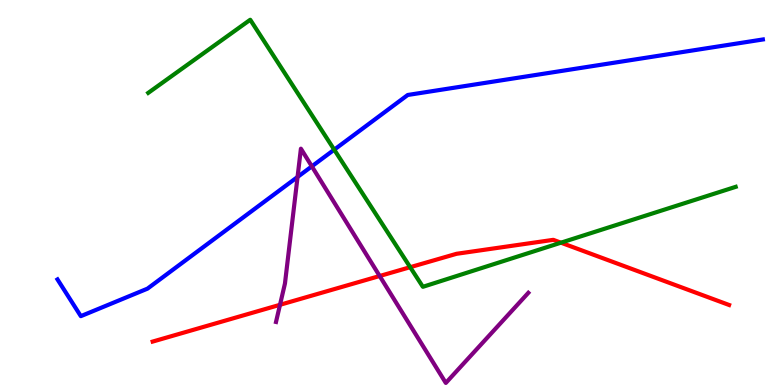[{'lines': ['blue', 'red'], 'intersections': []}, {'lines': ['green', 'red'], 'intersections': [{'x': 5.29, 'y': 3.06}, {'x': 7.24, 'y': 3.7}]}, {'lines': ['purple', 'red'], 'intersections': [{'x': 3.61, 'y': 2.08}, {'x': 4.9, 'y': 2.83}]}, {'lines': ['blue', 'green'], 'intersections': [{'x': 4.31, 'y': 6.11}]}, {'lines': ['blue', 'purple'], 'intersections': [{'x': 3.84, 'y': 5.4}, {'x': 4.02, 'y': 5.68}]}, {'lines': ['green', 'purple'], 'intersections': []}]